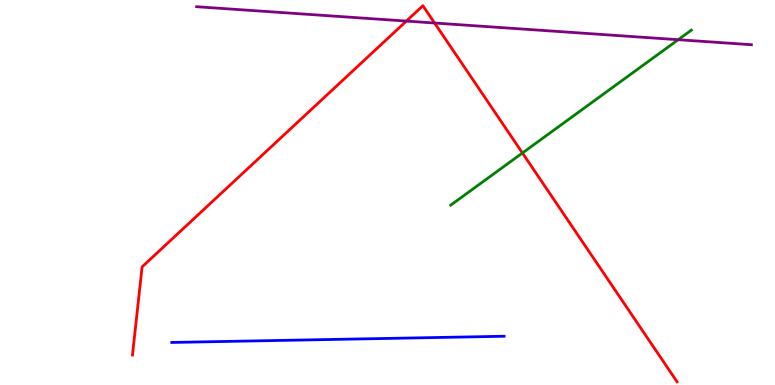[{'lines': ['blue', 'red'], 'intersections': []}, {'lines': ['green', 'red'], 'intersections': [{'x': 6.74, 'y': 6.03}]}, {'lines': ['purple', 'red'], 'intersections': [{'x': 5.24, 'y': 9.45}, {'x': 5.61, 'y': 9.4}]}, {'lines': ['blue', 'green'], 'intersections': []}, {'lines': ['blue', 'purple'], 'intersections': []}, {'lines': ['green', 'purple'], 'intersections': [{'x': 8.75, 'y': 8.97}]}]